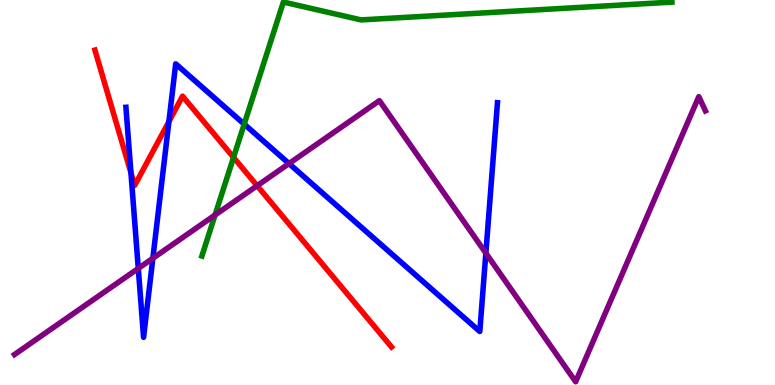[{'lines': ['blue', 'red'], 'intersections': [{'x': 1.69, 'y': 5.51}, {'x': 2.18, 'y': 6.84}]}, {'lines': ['green', 'red'], 'intersections': [{'x': 3.01, 'y': 5.91}]}, {'lines': ['purple', 'red'], 'intersections': [{'x': 3.32, 'y': 5.18}]}, {'lines': ['blue', 'green'], 'intersections': [{'x': 3.15, 'y': 6.78}]}, {'lines': ['blue', 'purple'], 'intersections': [{'x': 1.78, 'y': 3.03}, {'x': 1.97, 'y': 3.29}, {'x': 3.73, 'y': 5.75}, {'x': 6.27, 'y': 3.42}]}, {'lines': ['green', 'purple'], 'intersections': [{'x': 2.77, 'y': 4.42}]}]